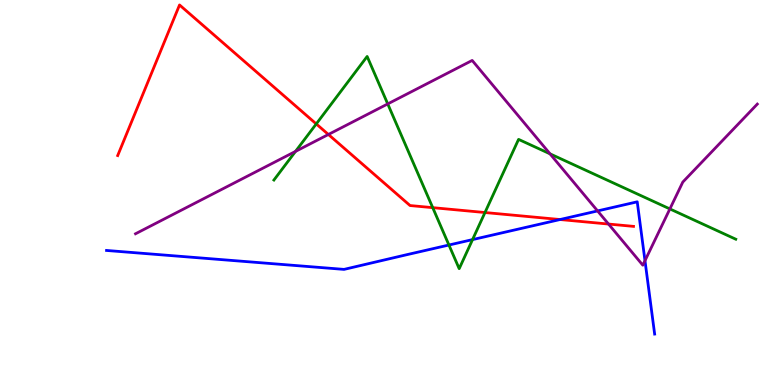[{'lines': ['blue', 'red'], 'intersections': [{'x': 7.23, 'y': 4.3}]}, {'lines': ['green', 'red'], 'intersections': [{'x': 4.08, 'y': 6.78}, {'x': 5.58, 'y': 4.61}, {'x': 6.26, 'y': 4.48}]}, {'lines': ['purple', 'red'], 'intersections': [{'x': 4.24, 'y': 6.51}, {'x': 7.85, 'y': 4.18}]}, {'lines': ['blue', 'green'], 'intersections': [{'x': 5.79, 'y': 3.64}, {'x': 6.1, 'y': 3.78}]}, {'lines': ['blue', 'purple'], 'intersections': [{'x': 7.71, 'y': 4.52}, {'x': 8.32, 'y': 3.23}]}, {'lines': ['green', 'purple'], 'intersections': [{'x': 3.81, 'y': 6.07}, {'x': 5.0, 'y': 7.3}, {'x': 7.1, 'y': 6.0}, {'x': 8.64, 'y': 4.57}]}]